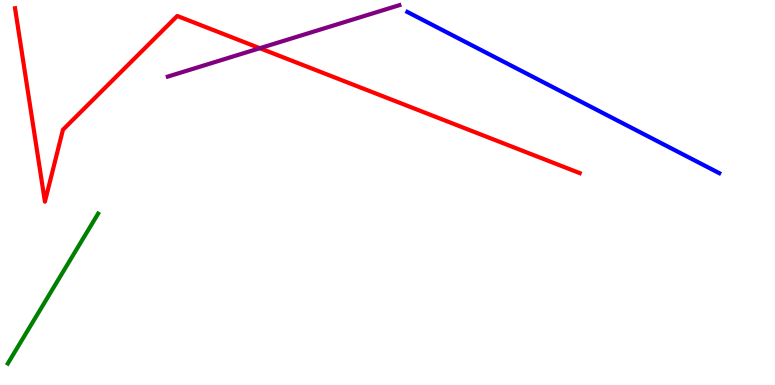[{'lines': ['blue', 'red'], 'intersections': []}, {'lines': ['green', 'red'], 'intersections': []}, {'lines': ['purple', 'red'], 'intersections': [{'x': 3.35, 'y': 8.75}]}, {'lines': ['blue', 'green'], 'intersections': []}, {'lines': ['blue', 'purple'], 'intersections': []}, {'lines': ['green', 'purple'], 'intersections': []}]